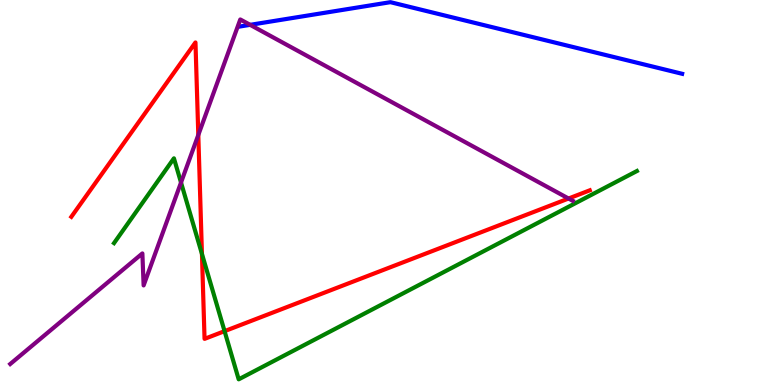[{'lines': ['blue', 'red'], 'intersections': []}, {'lines': ['green', 'red'], 'intersections': [{'x': 2.61, 'y': 3.4}, {'x': 2.9, 'y': 1.4}]}, {'lines': ['purple', 'red'], 'intersections': [{'x': 2.56, 'y': 6.49}, {'x': 7.34, 'y': 4.84}]}, {'lines': ['blue', 'green'], 'intersections': []}, {'lines': ['blue', 'purple'], 'intersections': [{'x': 3.23, 'y': 9.35}]}, {'lines': ['green', 'purple'], 'intersections': [{'x': 2.34, 'y': 5.26}]}]